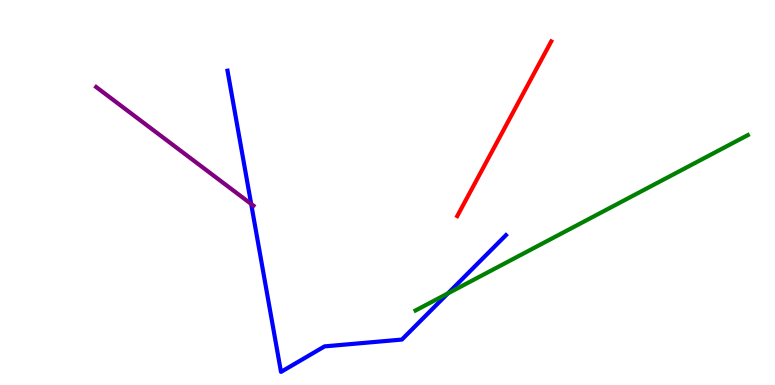[{'lines': ['blue', 'red'], 'intersections': []}, {'lines': ['green', 'red'], 'intersections': []}, {'lines': ['purple', 'red'], 'intersections': []}, {'lines': ['blue', 'green'], 'intersections': [{'x': 5.78, 'y': 2.38}]}, {'lines': ['blue', 'purple'], 'intersections': [{'x': 3.24, 'y': 4.7}]}, {'lines': ['green', 'purple'], 'intersections': []}]